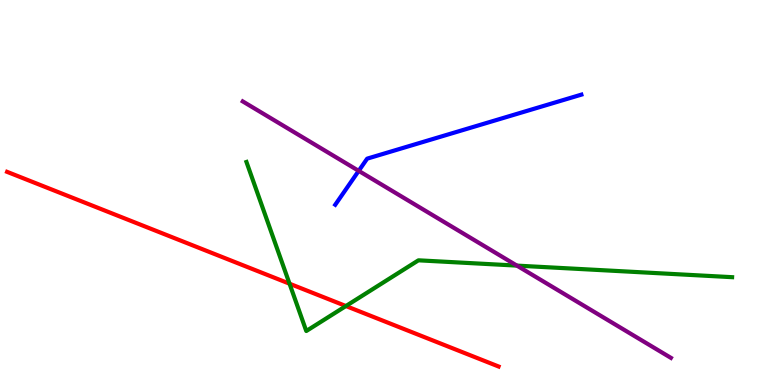[{'lines': ['blue', 'red'], 'intersections': []}, {'lines': ['green', 'red'], 'intersections': [{'x': 3.74, 'y': 2.63}, {'x': 4.46, 'y': 2.05}]}, {'lines': ['purple', 'red'], 'intersections': []}, {'lines': ['blue', 'green'], 'intersections': []}, {'lines': ['blue', 'purple'], 'intersections': [{'x': 4.63, 'y': 5.56}]}, {'lines': ['green', 'purple'], 'intersections': [{'x': 6.67, 'y': 3.1}]}]